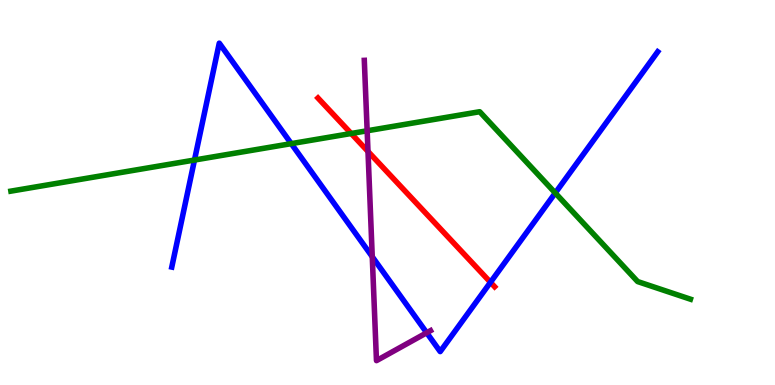[{'lines': ['blue', 'red'], 'intersections': [{'x': 6.33, 'y': 2.67}]}, {'lines': ['green', 'red'], 'intersections': [{'x': 4.53, 'y': 6.53}]}, {'lines': ['purple', 'red'], 'intersections': [{'x': 4.75, 'y': 6.07}]}, {'lines': ['blue', 'green'], 'intersections': [{'x': 2.51, 'y': 5.84}, {'x': 3.76, 'y': 6.27}, {'x': 7.16, 'y': 4.99}]}, {'lines': ['blue', 'purple'], 'intersections': [{'x': 4.8, 'y': 3.33}, {'x': 5.51, 'y': 1.36}]}, {'lines': ['green', 'purple'], 'intersections': [{'x': 4.74, 'y': 6.6}]}]